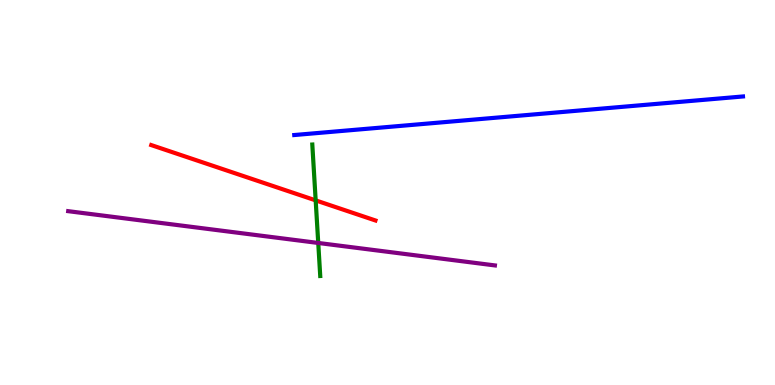[{'lines': ['blue', 'red'], 'intersections': []}, {'lines': ['green', 'red'], 'intersections': [{'x': 4.07, 'y': 4.8}]}, {'lines': ['purple', 'red'], 'intersections': []}, {'lines': ['blue', 'green'], 'intersections': []}, {'lines': ['blue', 'purple'], 'intersections': []}, {'lines': ['green', 'purple'], 'intersections': [{'x': 4.11, 'y': 3.69}]}]